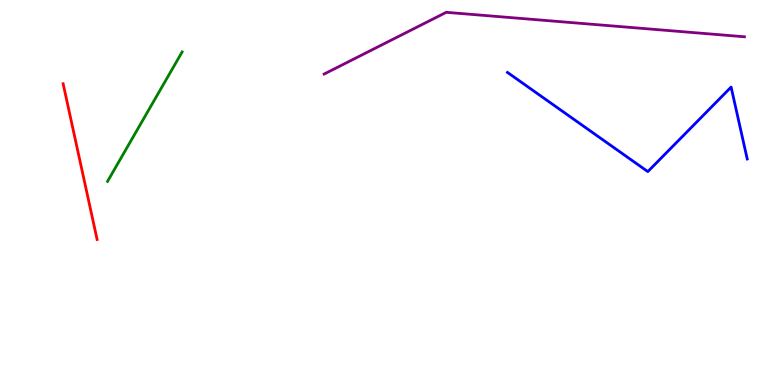[{'lines': ['blue', 'red'], 'intersections': []}, {'lines': ['green', 'red'], 'intersections': []}, {'lines': ['purple', 'red'], 'intersections': []}, {'lines': ['blue', 'green'], 'intersections': []}, {'lines': ['blue', 'purple'], 'intersections': []}, {'lines': ['green', 'purple'], 'intersections': []}]